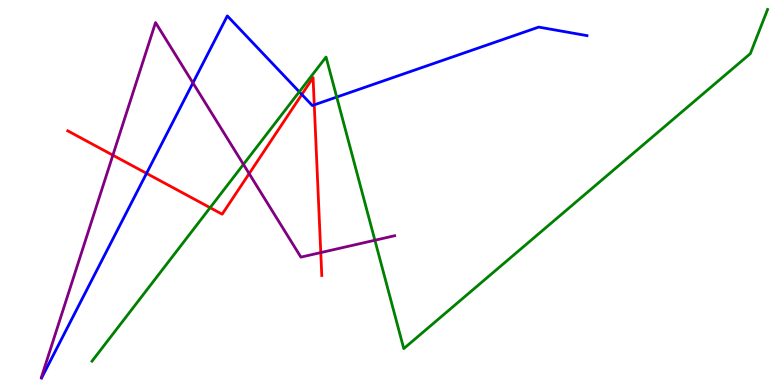[{'lines': ['blue', 'red'], 'intersections': [{'x': 1.89, 'y': 5.5}, {'x': 3.89, 'y': 7.55}, {'x': 4.05, 'y': 7.28}]}, {'lines': ['green', 'red'], 'intersections': [{'x': 2.71, 'y': 4.61}]}, {'lines': ['purple', 'red'], 'intersections': [{'x': 1.46, 'y': 5.97}, {'x': 3.21, 'y': 5.49}, {'x': 4.14, 'y': 3.44}]}, {'lines': ['blue', 'green'], 'intersections': [{'x': 3.86, 'y': 7.62}, {'x': 4.34, 'y': 7.48}]}, {'lines': ['blue', 'purple'], 'intersections': [{'x': 2.49, 'y': 7.85}]}, {'lines': ['green', 'purple'], 'intersections': [{'x': 3.14, 'y': 5.73}, {'x': 4.84, 'y': 3.76}]}]